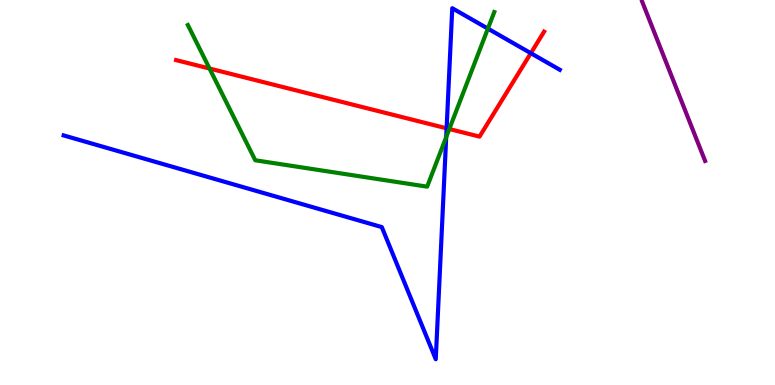[{'lines': ['blue', 'red'], 'intersections': [{'x': 5.76, 'y': 6.67}, {'x': 6.85, 'y': 8.62}]}, {'lines': ['green', 'red'], 'intersections': [{'x': 2.7, 'y': 8.22}, {'x': 5.8, 'y': 6.65}]}, {'lines': ['purple', 'red'], 'intersections': []}, {'lines': ['blue', 'green'], 'intersections': [{'x': 5.76, 'y': 6.44}, {'x': 6.3, 'y': 9.26}]}, {'lines': ['blue', 'purple'], 'intersections': []}, {'lines': ['green', 'purple'], 'intersections': []}]